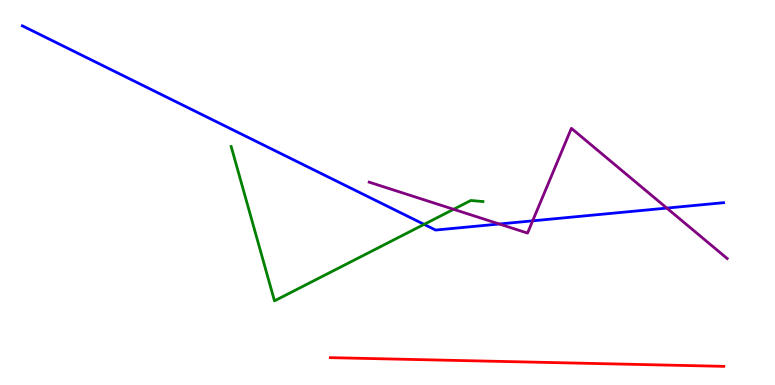[{'lines': ['blue', 'red'], 'intersections': []}, {'lines': ['green', 'red'], 'intersections': []}, {'lines': ['purple', 'red'], 'intersections': []}, {'lines': ['blue', 'green'], 'intersections': [{'x': 5.47, 'y': 4.17}]}, {'lines': ['blue', 'purple'], 'intersections': [{'x': 6.44, 'y': 4.18}, {'x': 6.87, 'y': 4.26}, {'x': 8.6, 'y': 4.6}]}, {'lines': ['green', 'purple'], 'intersections': [{'x': 5.85, 'y': 4.56}]}]